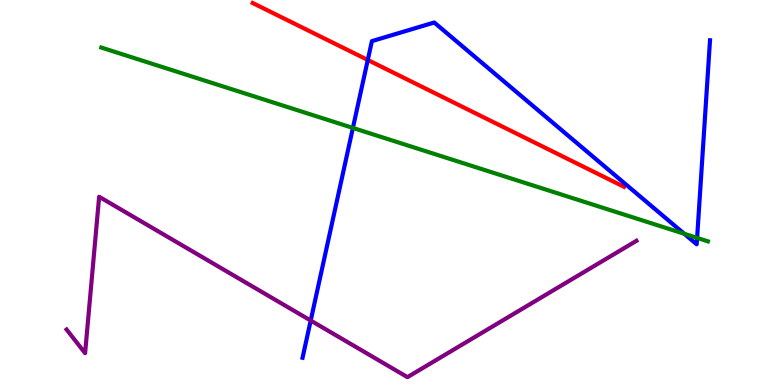[{'lines': ['blue', 'red'], 'intersections': [{'x': 4.75, 'y': 8.44}]}, {'lines': ['green', 'red'], 'intersections': []}, {'lines': ['purple', 'red'], 'intersections': []}, {'lines': ['blue', 'green'], 'intersections': [{'x': 4.55, 'y': 6.68}, {'x': 8.83, 'y': 3.93}, {'x': 9.0, 'y': 3.82}]}, {'lines': ['blue', 'purple'], 'intersections': [{'x': 4.01, 'y': 1.67}]}, {'lines': ['green', 'purple'], 'intersections': []}]